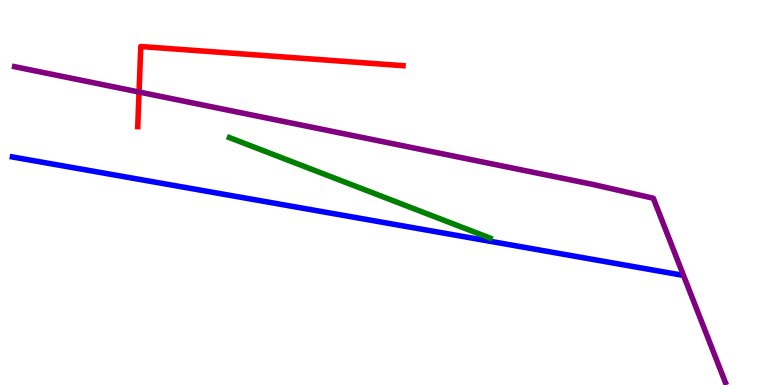[{'lines': ['blue', 'red'], 'intersections': []}, {'lines': ['green', 'red'], 'intersections': []}, {'lines': ['purple', 'red'], 'intersections': [{'x': 1.79, 'y': 7.61}]}, {'lines': ['blue', 'green'], 'intersections': []}, {'lines': ['blue', 'purple'], 'intersections': []}, {'lines': ['green', 'purple'], 'intersections': []}]